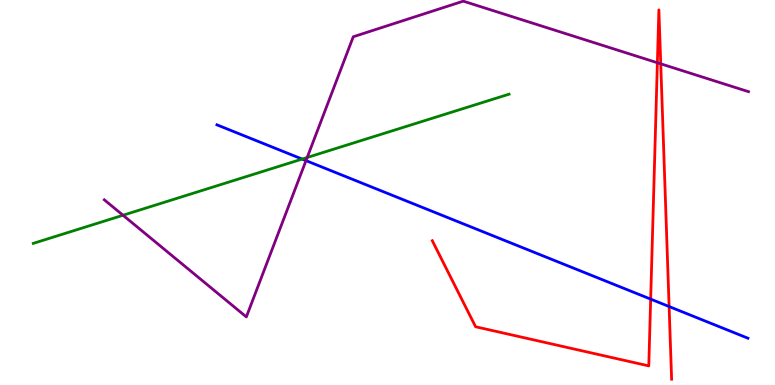[{'lines': ['blue', 'red'], 'intersections': [{'x': 8.4, 'y': 2.23}, {'x': 8.63, 'y': 2.04}]}, {'lines': ['green', 'red'], 'intersections': []}, {'lines': ['purple', 'red'], 'intersections': [{'x': 8.48, 'y': 8.37}, {'x': 8.53, 'y': 8.34}]}, {'lines': ['blue', 'green'], 'intersections': [{'x': 3.9, 'y': 5.87}]}, {'lines': ['blue', 'purple'], 'intersections': [{'x': 3.95, 'y': 5.83}]}, {'lines': ['green', 'purple'], 'intersections': [{'x': 1.59, 'y': 4.41}, {'x': 3.96, 'y': 5.91}]}]